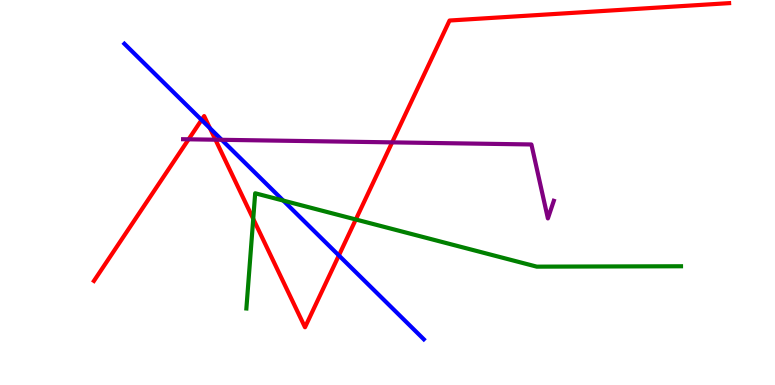[{'lines': ['blue', 'red'], 'intersections': [{'x': 2.6, 'y': 6.88}, {'x': 2.71, 'y': 6.67}, {'x': 4.37, 'y': 3.37}]}, {'lines': ['green', 'red'], 'intersections': [{'x': 3.27, 'y': 4.32}, {'x': 4.59, 'y': 4.3}]}, {'lines': ['purple', 'red'], 'intersections': [{'x': 2.43, 'y': 6.38}, {'x': 2.78, 'y': 6.37}, {'x': 5.06, 'y': 6.3}]}, {'lines': ['blue', 'green'], 'intersections': [{'x': 3.66, 'y': 4.79}]}, {'lines': ['blue', 'purple'], 'intersections': [{'x': 2.86, 'y': 6.37}]}, {'lines': ['green', 'purple'], 'intersections': []}]